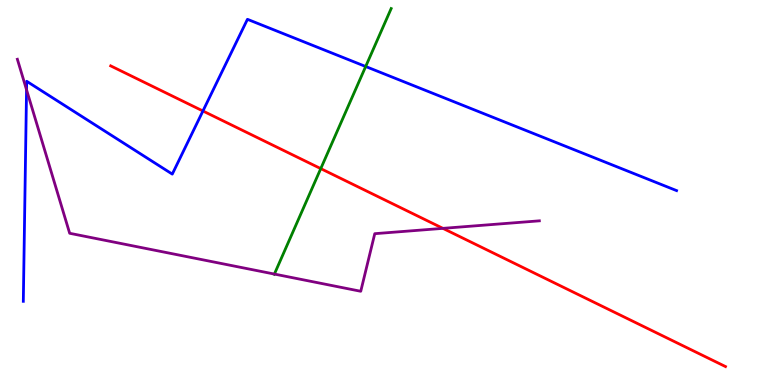[{'lines': ['blue', 'red'], 'intersections': [{'x': 2.62, 'y': 7.12}]}, {'lines': ['green', 'red'], 'intersections': [{'x': 4.14, 'y': 5.62}]}, {'lines': ['purple', 'red'], 'intersections': [{'x': 5.72, 'y': 4.07}]}, {'lines': ['blue', 'green'], 'intersections': [{'x': 4.72, 'y': 8.27}]}, {'lines': ['blue', 'purple'], 'intersections': [{'x': 0.343, 'y': 7.67}]}, {'lines': ['green', 'purple'], 'intersections': [{'x': 3.54, 'y': 2.88}]}]